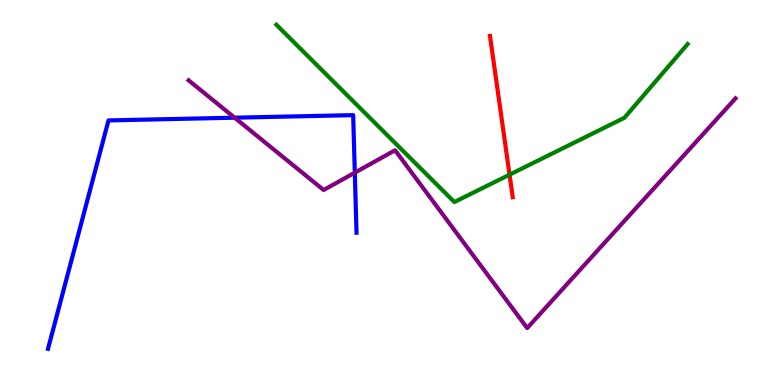[{'lines': ['blue', 'red'], 'intersections': []}, {'lines': ['green', 'red'], 'intersections': [{'x': 6.57, 'y': 5.46}]}, {'lines': ['purple', 'red'], 'intersections': []}, {'lines': ['blue', 'green'], 'intersections': []}, {'lines': ['blue', 'purple'], 'intersections': [{'x': 3.03, 'y': 6.94}, {'x': 4.58, 'y': 5.52}]}, {'lines': ['green', 'purple'], 'intersections': []}]